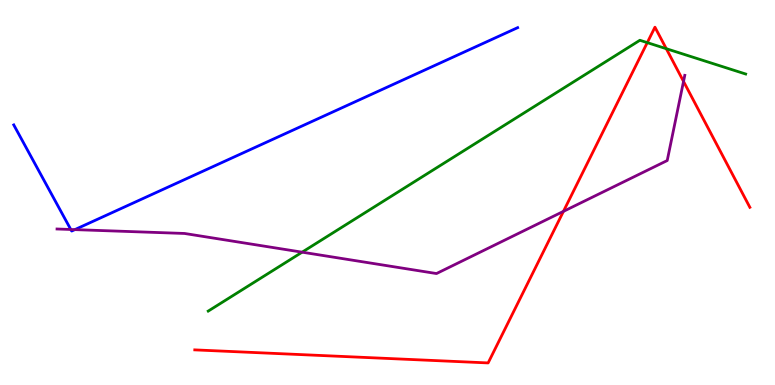[{'lines': ['blue', 'red'], 'intersections': []}, {'lines': ['green', 'red'], 'intersections': [{'x': 8.35, 'y': 8.89}, {'x': 8.6, 'y': 8.74}]}, {'lines': ['purple', 'red'], 'intersections': [{'x': 7.27, 'y': 4.51}, {'x': 8.82, 'y': 7.89}]}, {'lines': ['blue', 'green'], 'intersections': []}, {'lines': ['blue', 'purple'], 'intersections': [{'x': 0.914, 'y': 4.04}, {'x': 0.966, 'y': 4.04}]}, {'lines': ['green', 'purple'], 'intersections': [{'x': 3.9, 'y': 3.45}]}]